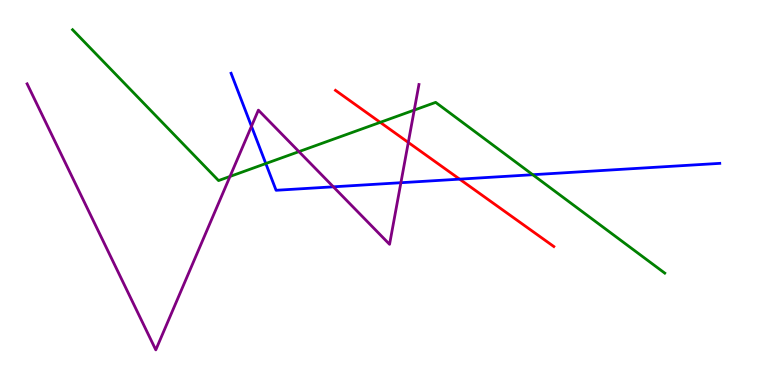[{'lines': ['blue', 'red'], 'intersections': [{'x': 5.93, 'y': 5.35}]}, {'lines': ['green', 'red'], 'intersections': [{'x': 4.91, 'y': 6.82}]}, {'lines': ['purple', 'red'], 'intersections': [{'x': 5.27, 'y': 6.3}]}, {'lines': ['blue', 'green'], 'intersections': [{'x': 3.43, 'y': 5.75}, {'x': 6.87, 'y': 5.46}]}, {'lines': ['blue', 'purple'], 'intersections': [{'x': 3.24, 'y': 6.72}, {'x': 4.3, 'y': 5.15}, {'x': 5.17, 'y': 5.25}]}, {'lines': ['green', 'purple'], 'intersections': [{'x': 2.97, 'y': 5.42}, {'x': 3.86, 'y': 6.06}, {'x': 5.35, 'y': 7.14}]}]